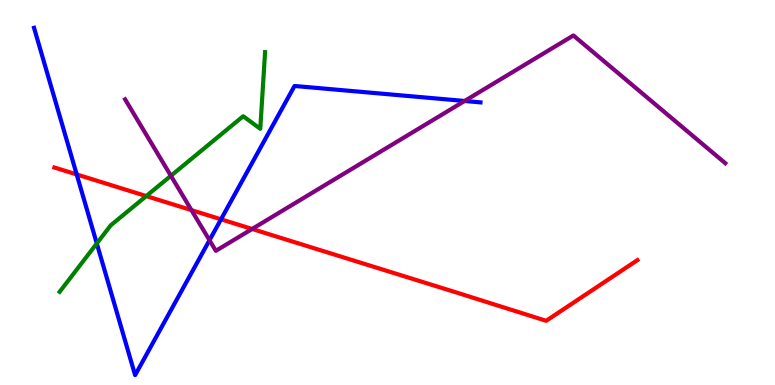[{'lines': ['blue', 'red'], 'intersections': [{'x': 0.99, 'y': 5.47}, {'x': 2.85, 'y': 4.3}]}, {'lines': ['green', 'red'], 'intersections': [{'x': 1.89, 'y': 4.91}]}, {'lines': ['purple', 'red'], 'intersections': [{'x': 2.47, 'y': 4.54}, {'x': 3.25, 'y': 4.05}]}, {'lines': ['blue', 'green'], 'intersections': [{'x': 1.25, 'y': 3.68}]}, {'lines': ['blue', 'purple'], 'intersections': [{'x': 2.7, 'y': 3.76}, {'x': 6.0, 'y': 7.38}]}, {'lines': ['green', 'purple'], 'intersections': [{'x': 2.21, 'y': 5.43}]}]